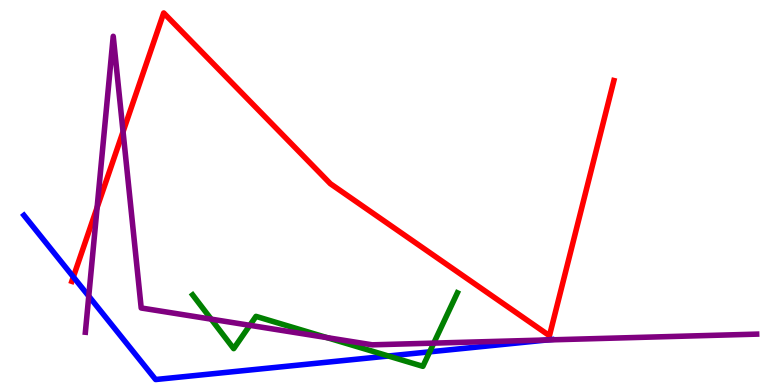[{'lines': ['blue', 'red'], 'intersections': [{'x': 0.946, 'y': 2.81}]}, {'lines': ['green', 'red'], 'intersections': []}, {'lines': ['purple', 'red'], 'intersections': [{'x': 1.25, 'y': 4.61}, {'x': 1.59, 'y': 6.58}]}, {'lines': ['blue', 'green'], 'intersections': [{'x': 5.01, 'y': 0.753}, {'x': 5.54, 'y': 0.861}]}, {'lines': ['blue', 'purple'], 'intersections': [{'x': 1.15, 'y': 2.31}, {'x': 7.06, 'y': 1.17}]}, {'lines': ['green', 'purple'], 'intersections': [{'x': 2.72, 'y': 1.71}, {'x': 3.22, 'y': 1.55}, {'x': 4.22, 'y': 1.23}, {'x': 5.6, 'y': 1.09}]}]